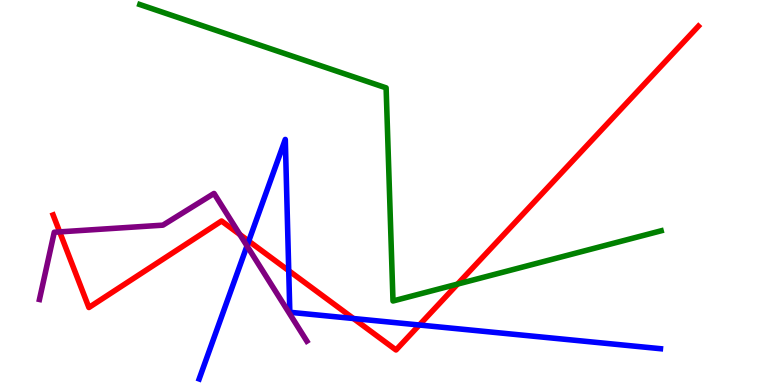[{'lines': ['blue', 'red'], 'intersections': [{'x': 3.21, 'y': 3.74}, {'x': 3.73, 'y': 2.97}, {'x': 4.56, 'y': 1.73}, {'x': 5.41, 'y': 1.56}]}, {'lines': ['green', 'red'], 'intersections': [{'x': 5.9, 'y': 2.62}]}, {'lines': ['purple', 'red'], 'intersections': [{'x': 0.77, 'y': 3.98}, {'x': 3.09, 'y': 3.91}]}, {'lines': ['blue', 'green'], 'intersections': []}, {'lines': ['blue', 'purple'], 'intersections': [{'x': 3.19, 'y': 3.61}]}, {'lines': ['green', 'purple'], 'intersections': []}]